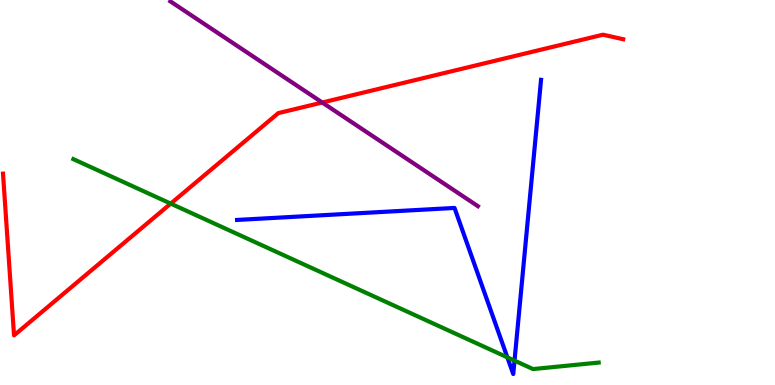[{'lines': ['blue', 'red'], 'intersections': []}, {'lines': ['green', 'red'], 'intersections': [{'x': 2.2, 'y': 4.71}]}, {'lines': ['purple', 'red'], 'intersections': [{'x': 4.16, 'y': 7.34}]}, {'lines': ['blue', 'green'], 'intersections': [{'x': 6.55, 'y': 0.718}, {'x': 6.64, 'y': 0.633}]}, {'lines': ['blue', 'purple'], 'intersections': []}, {'lines': ['green', 'purple'], 'intersections': []}]